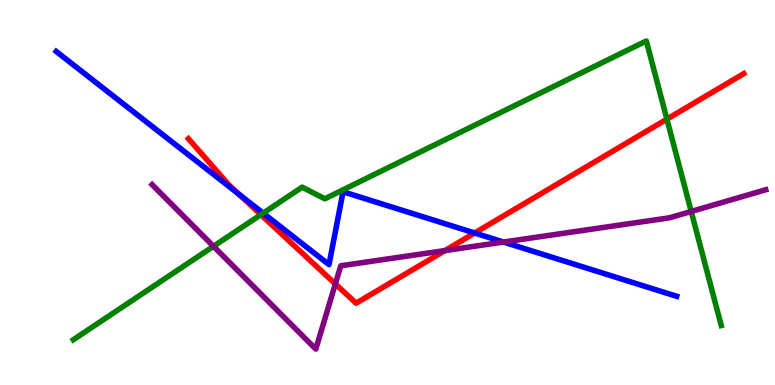[{'lines': ['blue', 'red'], 'intersections': [{'x': 3.08, 'y': 4.96}, {'x': 6.12, 'y': 3.95}]}, {'lines': ['green', 'red'], 'intersections': [{'x': 3.37, 'y': 4.42}, {'x': 8.61, 'y': 6.91}]}, {'lines': ['purple', 'red'], 'intersections': [{'x': 4.33, 'y': 2.63}, {'x': 5.74, 'y': 3.49}]}, {'lines': ['blue', 'green'], 'intersections': [{'x': 3.4, 'y': 4.46}]}, {'lines': ['blue', 'purple'], 'intersections': [{'x': 6.5, 'y': 3.71}]}, {'lines': ['green', 'purple'], 'intersections': [{'x': 2.75, 'y': 3.6}, {'x': 8.92, 'y': 4.51}]}]